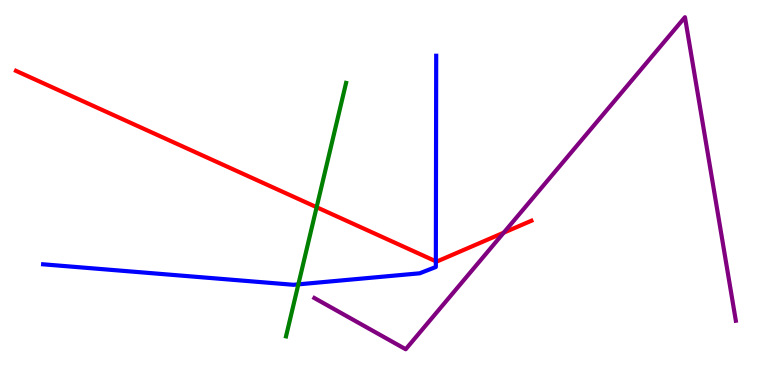[{'lines': ['blue', 'red'], 'intersections': [{'x': 5.62, 'y': 3.21}]}, {'lines': ['green', 'red'], 'intersections': [{'x': 4.09, 'y': 4.62}]}, {'lines': ['purple', 'red'], 'intersections': [{'x': 6.5, 'y': 3.96}]}, {'lines': ['blue', 'green'], 'intersections': [{'x': 3.85, 'y': 2.61}]}, {'lines': ['blue', 'purple'], 'intersections': []}, {'lines': ['green', 'purple'], 'intersections': []}]